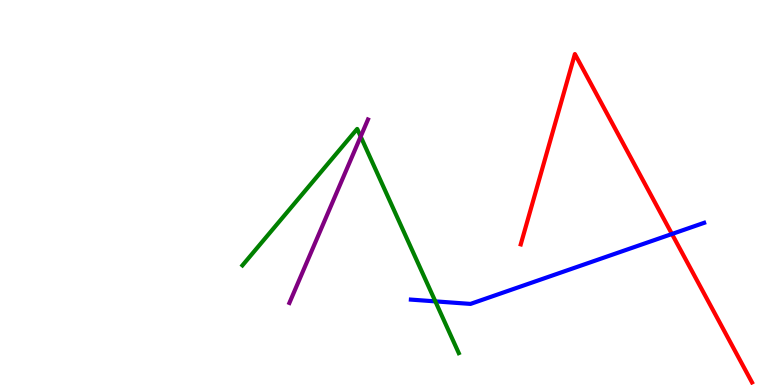[{'lines': ['blue', 'red'], 'intersections': [{'x': 8.67, 'y': 3.92}]}, {'lines': ['green', 'red'], 'intersections': []}, {'lines': ['purple', 'red'], 'intersections': []}, {'lines': ['blue', 'green'], 'intersections': [{'x': 5.62, 'y': 2.17}]}, {'lines': ['blue', 'purple'], 'intersections': []}, {'lines': ['green', 'purple'], 'intersections': [{'x': 4.65, 'y': 6.45}]}]